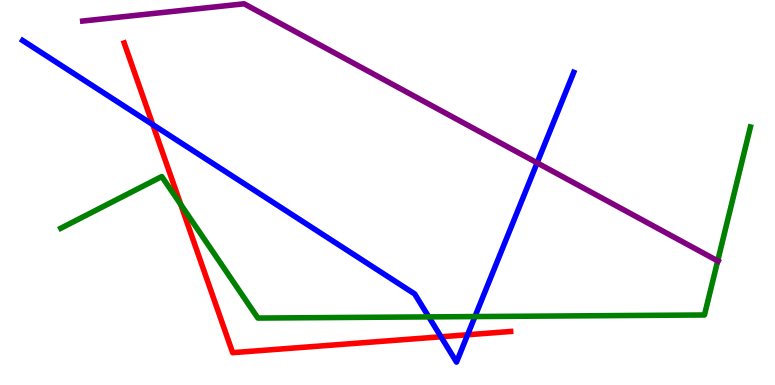[{'lines': ['blue', 'red'], 'intersections': [{'x': 1.97, 'y': 6.76}, {'x': 5.69, 'y': 1.25}, {'x': 6.03, 'y': 1.31}]}, {'lines': ['green', 'red'], 'intersections': [{'x': 2.33, 'y': 4.69}]}, {'lines': ['purple', 'red'], 'intersections': []}, {'lines': ['blue', 'green'], 'intersections': [{'x': 5.53, 'y': 1.77}, {'x': 6.13, 'y': 1.78}]}, {'lines': ['blue', 'purple'], 'intersections': [{'x': 6.93, 'y': 5.77}]}, {'lines': ['green', 'purple'], 'intersections': [{'x': 9.26, 'y': 3.22}]}]